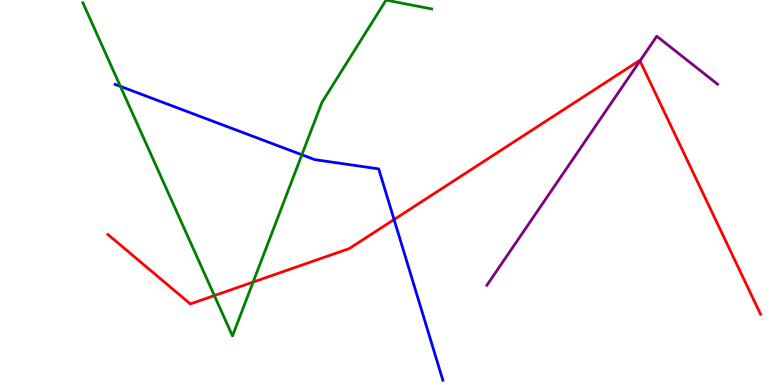[{'lines': ['blue', 'red'], 'intersections': [{'x': 5.08, 'y': 4.3}]}, {'lines': ['green', 'red'], 'intersections': [{'x': 2.77, 'y': 2.32}, {'x': 3.27, 'y': 2.67}]}, {'lines': ['purple', 'red'], 'intersections': [{'x': 8.26, 'y': 8.42}]}, {'lines': ['blue', 'green'], 'intersections': [{'x': 1.55, 'y': 7.76}, {'x': 3.9, 'y': 5.98}]}, {'lines': ['blue', 'purple'], 'intersections': []}, {'lines': ['green', 'purple'], 'intersections': []}]